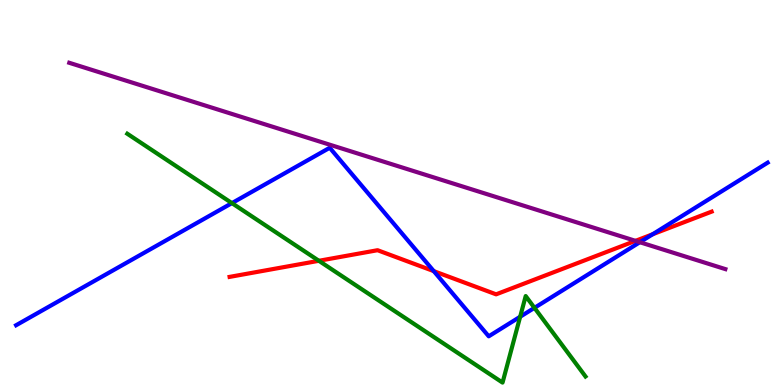[{'lines': ['blue', 'red'], 'intersections': [{'x': 5.6, 'y': 2.96}, {'x': 8.42, 'y': 3.92}]}, {'lines': ['green', 'red'], 'intersections': [{'x': 4.11, 'y': 3.23}]}, {'lines': ['purple', 'red'], 'intersections': [{'x': 8.2, 'y': 3.74}]}, {'lines': ['blue', 'green'], 'intersections': [{'x': 2.99, 'y': 4.72}, {'x': 6.71, 'y': 1.77}, {'x': 6.9, 'y': 2.0}]}, {'lines': ['blue', 'purple'], 'intersections': [{'x': 8.26, 'y': 3.71}]}, {'lines': ['green', 'purple'], 'intersections': []}]